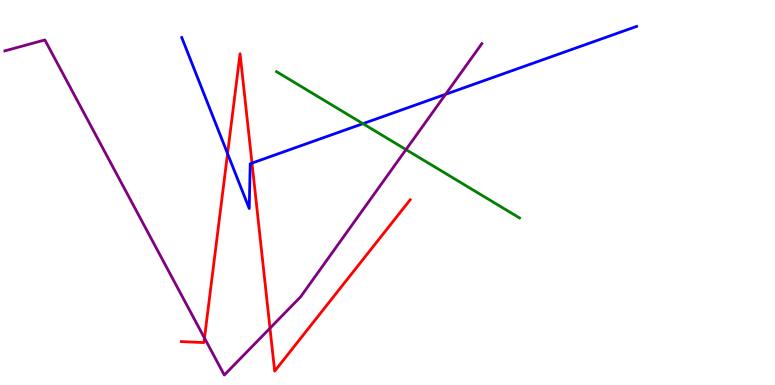[{'lines': ['blue', 'red'], 'intersections': [{'x': 2.94, 'y': 6.01}, {'x': 3.25, 'y': 5.76}]}, {'lines': ['green', 'red'], 'intersections': []}, {'lines': ['purple', 'red'], 'intersections': [{'x': 2.64, 'y': 1.22}, {'x': 3.48, 'y': 1.48}]}, {'lines': ['blue', 'green'], 'intersections': [{'x': 4.68, 'y': 6.79}]}, {'lines': ['blue', 'purple'], 'intersections': [{'x': 5.75, 'y': 7.55}]}, {'lines': ['green', 'purple'], 'intersections': [{'x': 5.24, 'y': 6.11}]}]